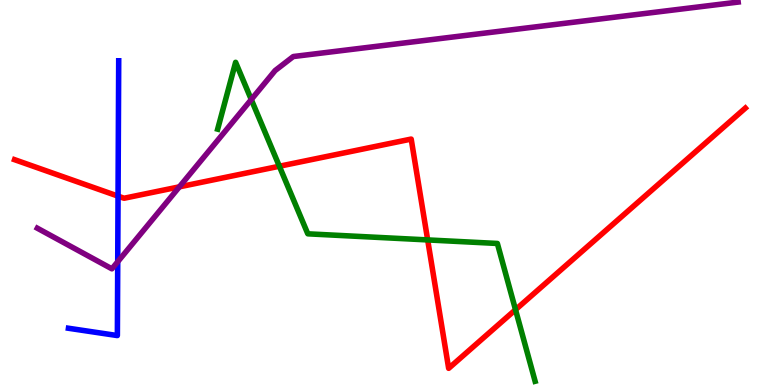[{'lines': ['blue', 'red'], 'intersections': [{'x': 1.52, 'y': 4.91}]}, {'lines': ['green', 'red'], 'intersections': [{'x': 3.6, 'y': 5.68}, {'x': 5.52, 'y': 3.77}, {'x': 6.65, 'y': 1.96}]}, {'lines': ['purple', 'red'], 'intersections': [{'x': 2.31, 'y': 5.15}]}, {'lines': ['blue', 'green'], 'intersections': []}, {'lines': ['blue', 'purple'], 'intersections': [{'x': 1.52, 'y': 3.2}]}, {'lines': ['green', 'purple'], 'intersections': [{'x': 3.24, 'y': 7.41}]}]